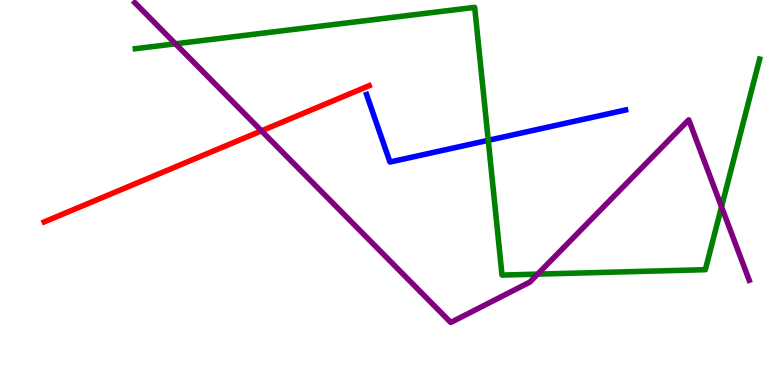[{'lines': ['blue', 'red'], 'intersections': []}, {'lines': ['green', 'red'], 'intersections': []}, {'lines': ['purple', 'red'], 'intersections': [{'x': 3.37, 'y': 6.6}]}, {'lines': ['blue', 'green'], 'intersections': [{'x': 6.3, 'y': 6.36}]}, {'lines': ['blue', 'purple'], 'intersections': []}, {'lines': ['green', 'purple'], 'intersections': [{'x': 2.26, 'y': 8.86}, {'x': 6.94, 'y': 2.88}, {'x': 9.31, 'y': 4.63}]}]